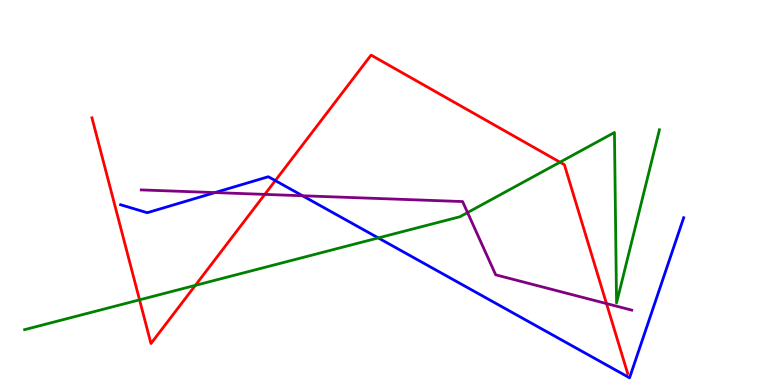[{'lines': ['blue', 'red'], 'intersections': [{'x': 3.55, 'y': 5.31}]}, {'lines': ['green', 'red'], 'intersections': [{'x': 1.8, 'y': 2.21}, {'x': 2.52, 'y': 2.59}, {'x': 7.23, 'y': 5.79}]}, {'lines': ['purple', 'red'], 'intersections': [{'x': 3.42, 'y': 4.95}, {'x': 7.83, 'y': 2.11}]}, {'lines': ['blue', 'green'], 'intersections': [{'x': 4.88, 'y': 3.82}]}, {'lines': ['blue', 'purple'], 'intersections': [{'x': 2.77, 'y': 5.0}, {'x': 3.9, 'y': 4.92}]}, {'lines': ['green', 'purple'], 'intersections': [{'x': 6.03, 'y': 4.48}]}]